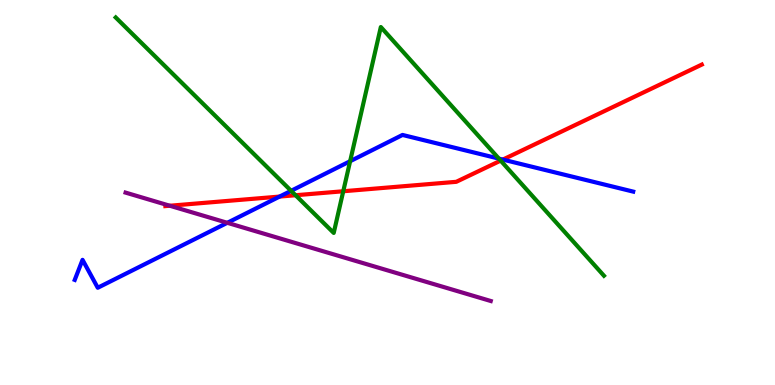[{'lines': ['blue', 'red'], 'intersections': [{'x': 3.61, 'y': 4.89}, {'x': 6.49, 'y': 5.85}]}, {'lines': ['green', 'red'], 'intersections': [{'x': 3.81, 'y': 4.93}, {'x': 4.43, 'y': 5.03}, {'x': 6.46, 'y': 5.83}]}, {'lines': ['purple', 'red'], 'intersections': [{'x': 2.19, 'y': 4.66}]}, {'lines': ['blue', 'green'], 'intersections': [{'x': 3.76, 'y': 5.04}, {'x': 4.52, 'y': 5.81}, {'x': 6.44, 'y': 5.88}]}, {'lines': ['blue', 'purple'], 'intersections': [{'x': 2.93, 'y': 4.21}]}, {'lines': ['green', 'purple'], 'intersections': []}]